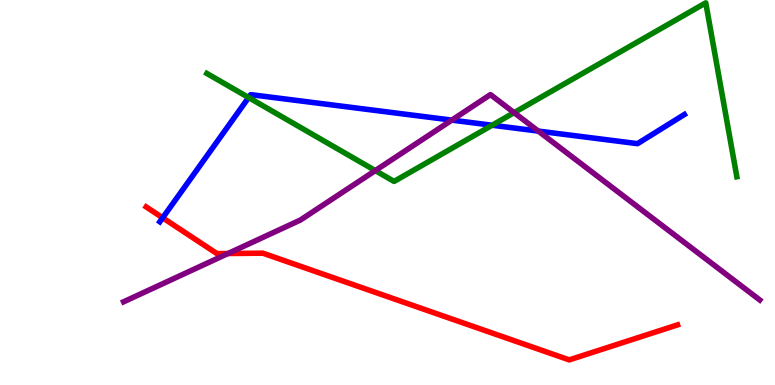[{'lines': ['blue', 'red'], 'intersections': [{'x': 2.1, 'y': 4.34}]}, {'lines': ['green', 'red'], 'intersections': []}, {'lines': ['purple', 'red'], 'intersections': [{'x': 2.94, 'y': 3.42}]}, {'lines': ['blue', 'green'], 'intersections': [{'x': 3.21, 'y': 7.47}, {'x': 6.35, 'y': 6.75}]}, {'lines': ['blue', 'purple'], 'intersections': [{'x': 5.83, 'y': 6.88}, {'x': 6.95, 'y': 6.6}]}, {'lines': ['green', 'purple'], 'intersections': [{'x': 4.84, 'y': 5.57}, {'x': 6.63, 'y': 7.07}]}]